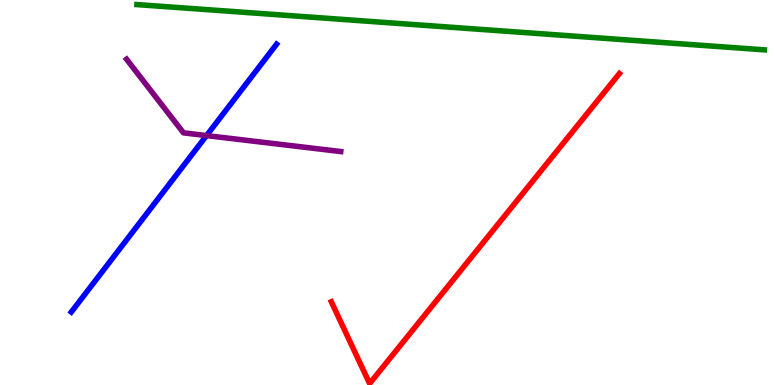[{'lines': ['blue', 'red'], 'intersections': []}, {'lines': ['green', 'red'], 'intersections': []}, {'lines': ['purple', 'red'], 'intersections': []}, {'lines': ['blue', 'green'], 'intersections': []}, {'lines': ['blue', 'purple'], 'intersections': [{'x': 2.66, 'y': 6.48}]}, {'lines': ['green', 'purple'], 'intersections': []}]